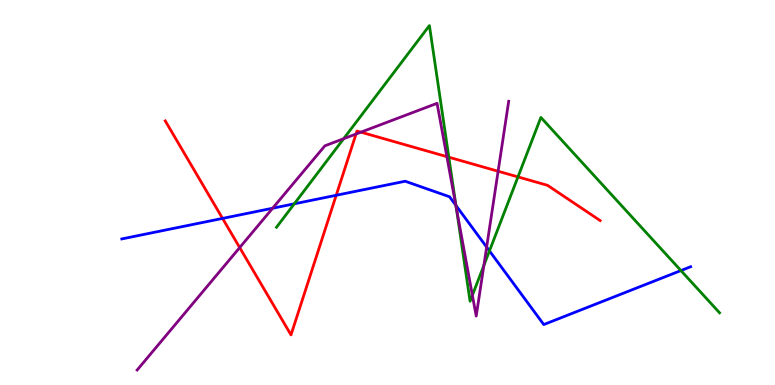[{'lines': ['blue', 'red'], 'intersections': [{'x': 2.87, 'y': 4.33}, {'x': 4.34, 'y': 4.93}]}, {'lines': ['green', 'red'], 'intersections': [{'x': 5.79, 'y': 5.92}, {'x': 6.68, 'y': 5.41}]}, {'lines': ['purple', 'red'], 'intersections': [{'x': 3.09, 'y': 3.57}, {'x': 4.59, 'y': 6.52}, {'x': 4.66, 'y': 6.57}, {'x': 5.77, 'y': 5.93}, {'x': 6.43, 'y': 5.55}]}, {'lines': ['blue', 'green'], 'intersections': [{'x': 3.8, 'y': 4.71}, {'x': 5.88, 'y': 4.66}, {'x': 6.32, 'y': 3.48}, {'x': 8.79, 'y': 2.97}]}, {'lines': ['blue', 'purple'], 'intersections': [{'x': 3.52, 'y': 4.59}, {'x': 5.88, 'y': 4.67}, {'x': 6.28, 'y': 3.58}]}, {'lines': ['green', 'purple'], 'intersections': [{'x': 4.43, 'y': 6.4}, {'x': 5.89, 'y': 4.6}, {'x': 6.1, 'y': 2.33}, {'x': 6.24, 'y': 3.11}]}]